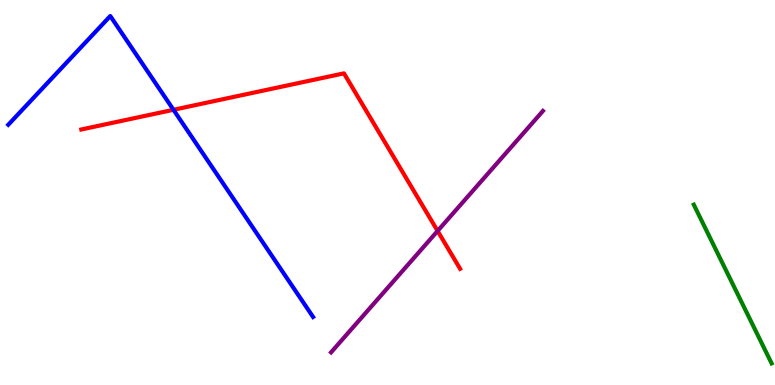[{'lines': ['blue', 'red'], 'intersections': [{'x': 2.24, 'y': 7.15}]}, {'lines': ['green', 'red'], 'intersections': []}, {'lines': ['purple', 'red'], 'intersections': [{'x': 5.65, 'y': 4.0}]}, {'lines': ['blue', 'green'], 'intersections': []}, {'lines': ['blue', 'purple'], 'intersections': []}, {'lines': ['green', 'purple'], 'intersections': []}]